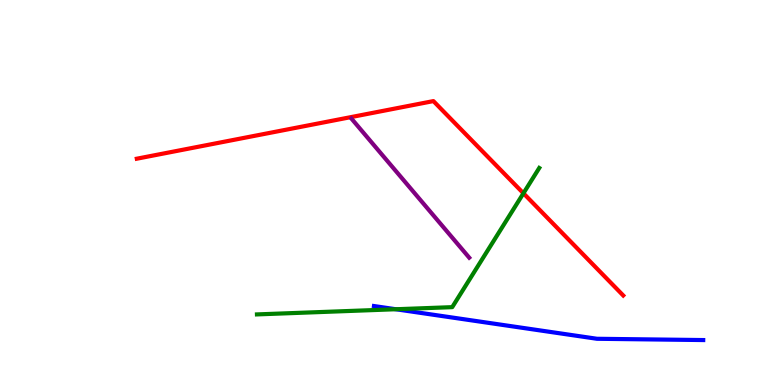[{'lines': ['blue', 'red'], 'intersections': []}, {'lines': ['green', 'red'], 'intersections': [{'x': 6.75, 'y': 4.98}]}, {'lines': ['purple', 'red'], 'intersections': []}, {'lines': ['blue', 'green'], 'intersections': [{'x': 5.11, 'y': 1.97}]}, {'lines': ['blue', 'purple'], 'intersections': []}, {'lines': ['green', 'purple'], 'intersections': []}]